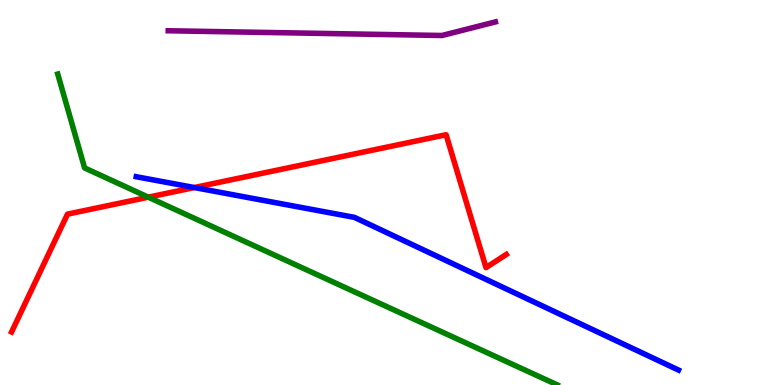[{'lines': ['blue', 'red'], 'intersections': [{'x': 2.51, 'y': 5.13}]}, {'lines': ['green', 'red'], 'intersections': [{'x': 1.91, 'y': 4.88}]}, {'lines': ['purple', 'red'], 'intersections': []}, {'lines': ['blue', 'green'], 'intersections': []}, {'lines': ['blue', 'purple'], 'intersections': []}, {'lines': ['green', 'purple'], 'intersections': []}]